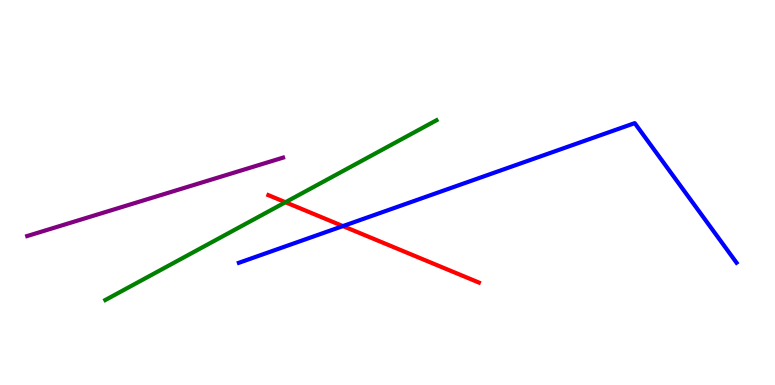[{'lines': ['blue', 'red'], 'intersections': [{'x': 4.42, 'y': 4.13}]}, {'lines': ['green', 'red'], 'intersections': [{'x': 3.68, 'y': 4.75}]}, {'lines': ['purple', 'red'], 'intersections': []}, {'lines': ['blue', 'green'], 'intersections': []}, {'lines': ['blue', 'purple'], 'intersections': []}, {'lines': ['green', 'purple'], 'intersections': []}]